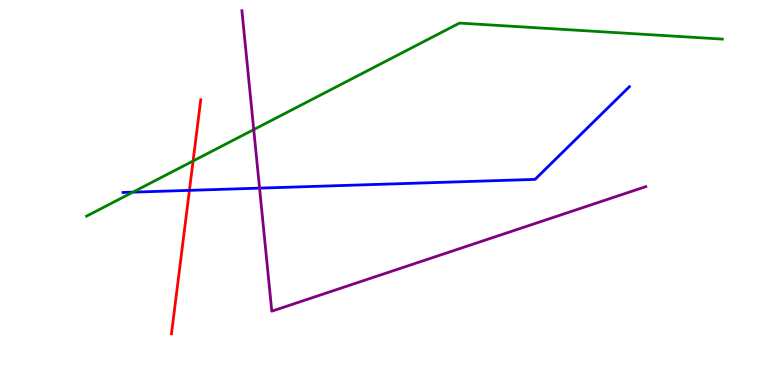[{'lines': ['blue', 'red'], 'intersections': [{'x': 2.44, 'y': 5.06}]}, {'lines': ['green', 'red'], 'intersections': [{'x': 2.49, 'y': 5.82}]}, {'lines': ['purple', 'red'], 'intersections': []}, {'lines': ['blue', 'green'], 'intersections': [{'x': 1.71, 'y': 5.01}]}, {'lines': ['blue', 'purple'], 'intersections': [{'x': 3.35, 'y': 5.11}]}, {'lines': ['green', 'purple'], 'intersections': [{'x': 3.27, 'y': 6.63}]}]